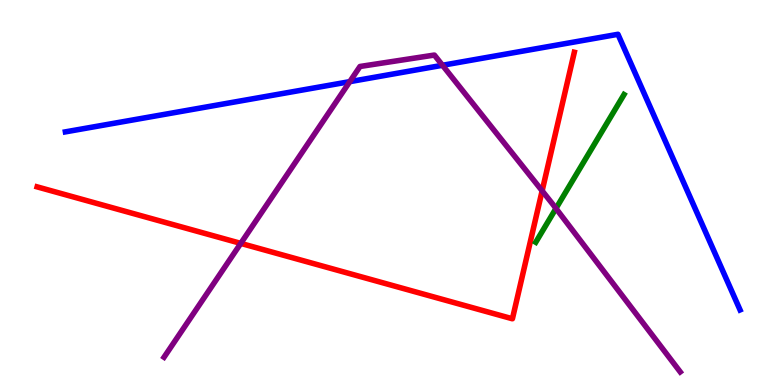[{'lines': ['blue', 'red'], 'intersections': []}, {'lines': ['green', 'red'], 'intersections': []}, {'lines': ['purple', 'red'], 'intersections': [{'x': 3.11, 'y': 3.68}, {'x': 7.0, 'y': 5.04}]}, {'lines': ['blue', 'green'], 'intersections': []}, {'lines': ['blue', 'purple'], 'intersections': [{'x': 4.51, 'y': 7.88}, {'x': 5.71, 'y': 8.3}]}, {'lines': ['green', 'purple'], 'intersections': [{'x': 7.17, 'y': 4.59}]}]